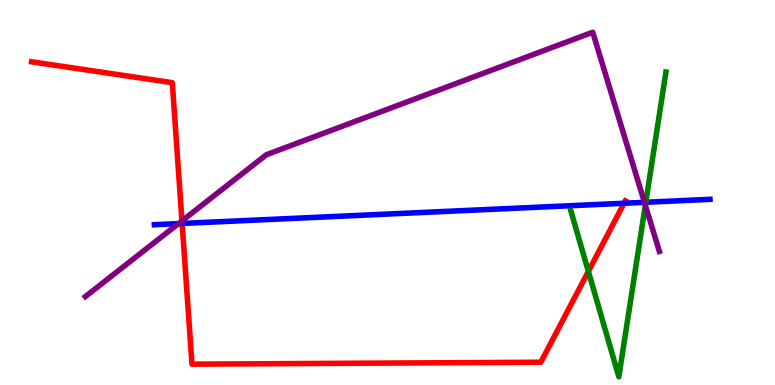[{'lines': ['blue', 'red'], 'intersections': [{'x': 2.35, 'y': 4.2}, {'x': 8.05, 'y': 4.72}]}, {'lines': ['green', 'red'], 'intersections': [{'x': 7.59, 'y': 2.95}]}, {'lines': ['purple', 'red'], 'intersections': [{'x': 2.35, 'y': 4.26}]}, {'lines': ['blue', 'green'], 'intersections': [{'x': 8.33, 'y': 4.75}]}, {'lines': ['blue', 'purple'], 'intersections': [{'x': 2.3, 'y': 4.19}, {'x': 8.32, 'y': 4.74}]}, {'lines': ['green', 'purple'], 'intersections': [{'x': 8.33, 'y': 4.67}]}]